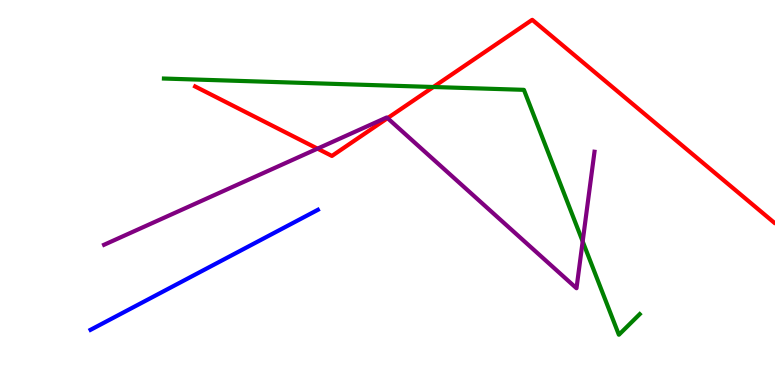[{'lines': ['blue', 'red'], 'intersections': []}, {'lines': ['green', 'red'], 'intersections': [{'x': 5.59, 'y': 7.74}]}, {'lines': ['purple', 'red'], 'intersections': [{'x': 4.1, 'y': 6.14}, {'x': 5.0, 'y': 6.93}]}, {'lines': ['blue', 'green'], 'intersections': []}, {'lines': ['blue', 'purple'], 'intersections': []}, {'lines': ['green', 'purple'], 'intersections': [{'x': 7.52, 'y': 3.73}]}]